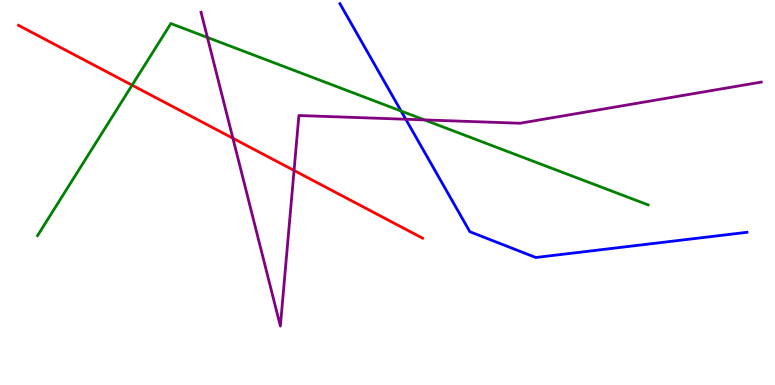[{'lines': ['blue', 'red'], 'intersections': []}, {'lines': ['green', 'red'], 'intersections': [{'x': 1.7, 'y': 7.79}]}, {'lines': ['purple', 'red'], 'intersections': [{'x': 3.01, 'y': 6.41}, {'x': 3.79, 'y': 5.57}]}, {'lines': ['blue', 'green'], 'intersections': [{'x': 5.18, 'y': 7.12}]}, {'lines': ['blue', 'purple'], 'intersections': [{'x': 5.24, 'y': 6.9}]}, {'lines': ['green', 'purple'], 'intersections': [{'x': 2.68, 'y': 9.03}, {'x': 5.48, 'y': 6.89}]}]